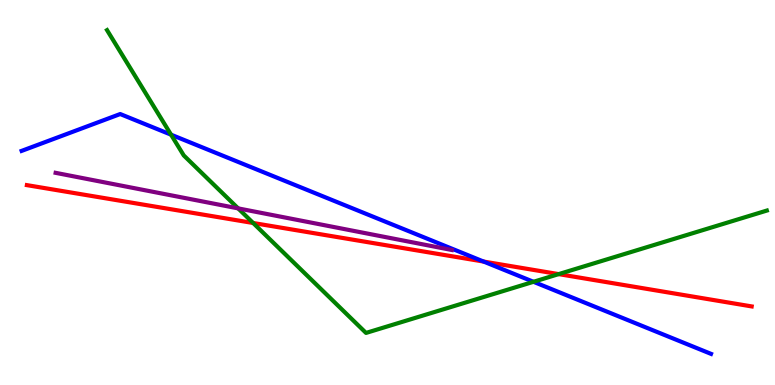[{'lines': ['blue', 'red'], 'intersections': [{'x': 6.24, 'y': 3.21}]}, {'lines': ['green', 'red'], 'intersections': [{'x': 3.27, 'y': 4.21}, {'x': 7.21, 'y': 2.88}]}, {'lines': ['purple', 'red'], 'intersections': []}, {'lines': ['blue', 'green'], 'intersections': [{'x': 2.21, 'y': 6.5}, {'x': 6.88, 'y': 2.68}]}, {'lines': ['blue', 'purple'], 'intersections': []}, {'lines': ['green', 'purple'], 'intersections': [{'x': 3.07, 'y': 4.59}]}]